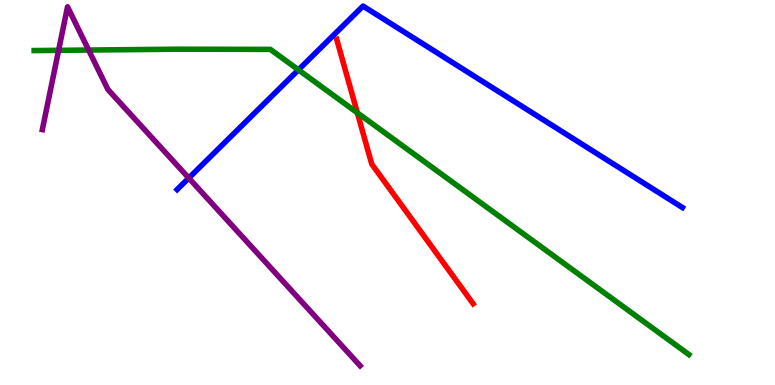[{'lines': ['blue', 'red'], 'intersections': []}, {'lines': ['green', 'red'], 'intersections': [{'x': 4.61, 'y': 7.07}]}, {'lines': ['purple', 'red'], 'intersections': []}, {'lines': ['blue', 'green'], 'intersections': [{'x': 3.85, 'y': 8.19}]}, {'lines': ['blue', 'purple'], 'intersections': [{'x': 2.44, 'y': 5.38}]}, {'lines': ['green', 'purple'], 'intersections': [{'x': 0.756, 'y': 8.69}, {'x': 1.14, 'y': 8.7}]}]